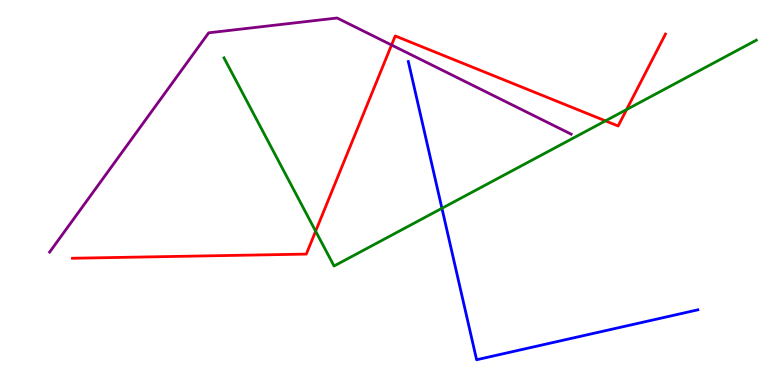[{'lines': ['blue', 'red'], 'intersections': []}, {'lines': ['green', 'red'], 'intersections': [{'x': 4.07, 'y': 4.0}, {'x': 7.81, 'y': 6.86}, {'x': 8.09, 'y': 7.15}]}, {'lines': ['purple', 'red'], 'intersections': [{'x': 5.05, 'y': 8.83}]}, {'lines': ['blue', 'green'], 'intersections': [{'x': 5.7, 'y': 4.59}]}, {'lines': ['blue', 'purple'], 'intersections': []}, {'lines': ['green', 'purple'], 'intersections': []}]